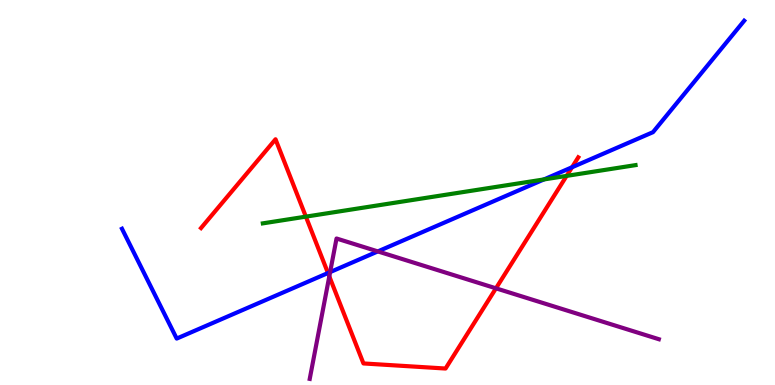[{'lines': ['blue', 'red'], 'intersections': [{'x': 4.23, 'y': 2.91}, {'x': 7.38, 'y': 5.66}]}, {'lines': ['green', 'red'], 'intersections': [{'x': 3.95, 'y': 4.37}, {'x': 7.31, 'y': 5.43}]}, {'lines': ['purple', 'red'], 'intersections': [{'x': 4.25, 'y': 2.82}, {'x': 6.4, 'y': 2.51}]}, {'lines': ['blue', 'green'], 'intersections': [{'x': 7.02, 'y': 5.34}]}, {'lines': ['blue', 'purple'], 'intersections': [{'x': 4.26, 'y': 2.93}, {'x': 4.88, 'y': 3.47}]}, {'lines': ['green', 'purple'], 'intersections': []}]